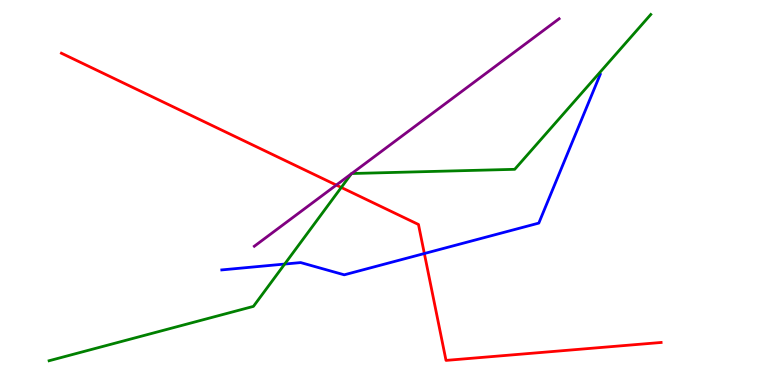[{'lines': ['blue', 'red'], 'intersections': [{'x': 5.48, 'y': 3.41}]}, {'lines': ['green', 'red'], 'intersections': [{'x': 4.4, 'y': 5.13}]}, {'lines': ['purple', 'red'], 'intersections': [{'x': 4.34, 'y': 5.19}]}, {'lines': ['blue', 'green'], 'intersections': [{'x': 3.67, 'y': 3.14}]}, {'lines': ['blue', 'purple'], 'intersections': []}, {'lines': ['green', 'purple'], 'intersections': [{'x': 4.53, 'y': 5.48}, {'x': 4.54, 'y': 5.49}]}]